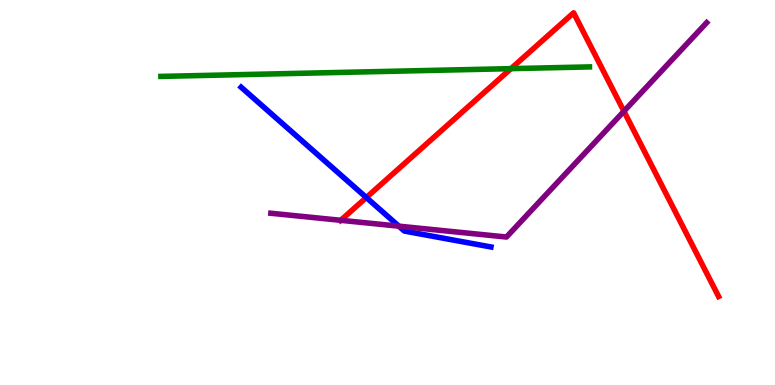[{'lines': ['blue', 'red'], 'intersections': [{'x': 4.73, 'y': 4.87}]}, {'lines': ['green', 'red'], 'intersections': [{'x': 6.59, 'y': 8.22}]}, {'lines': ['purple', 'red'], 'intersections': [{'x': 4.4, 'y': 4.28}, {'x': 8.05, 'y': 7.11}]}, {'lines': ['blue', 'green'], 'intersections': []}, {'lines': ['blue', 'purple'], 'intersections': [{'x': 5.15, 'y': 4.13}]}, {'lines': ['green', 'purple'], 'intersections': []}]